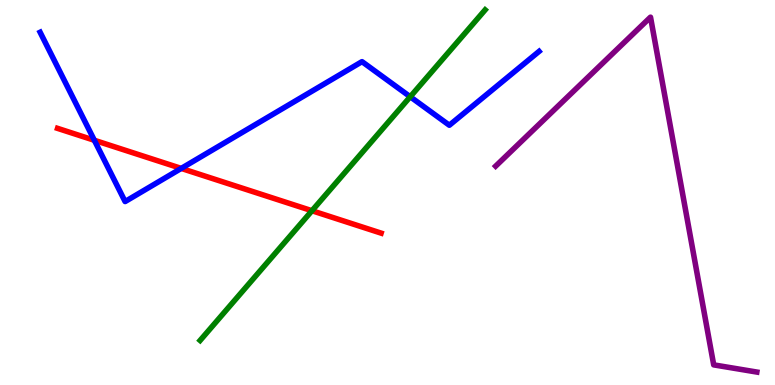[{'lines': ['blue', 'red'], 'intersections': [{'x': 1.22, 'y': 6.36}, {'x': 2.34, 'y': 5.63}]}, {'lines': ['green', 'red'], 'intersections': [{'x': 4.03, 'y': 4.53}]}, {'lines': ['purple', 'red'], 'intersections': []}, {'lines': ['blue', 'green'], 'intersections': [{'x': 5.29, 'y': 7.49}]}, {'lines': ['blue', 'purple'], 'intersections': []}, {'lines': ['green', 'purple'], 'intersections': []}]